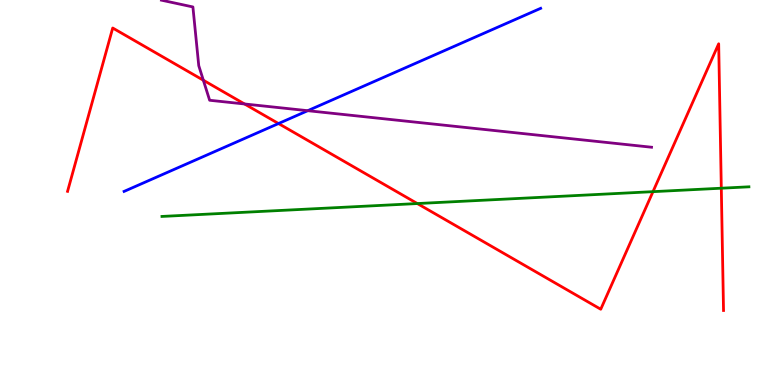[{'lines': ['blue', 'red'], 'intersections': [{'x': 3.59, 'y': 6.79}]}, {'lines': ['green', 'red'], 'intersections': [{'x': 5.39, 'y': 4.71}, {'x': 8.43, 'y': 5.02}, {'x': 9.31, 'y': 5.11}]}, {'lines': ['purple', 'red'], 'intersections': [{'x': 2.62, 'y': 7.92}, {'x': 3.16, 'y': 7.3}]}, {'lines': ['blue', 'green'], 'intersections': []}, {'lines': ['blue', 'purple'], 'intersections': [{'x': 3.97, 'y': 7.12}]}, {'lines': ['green', 'purple'], 'intersections': []}]